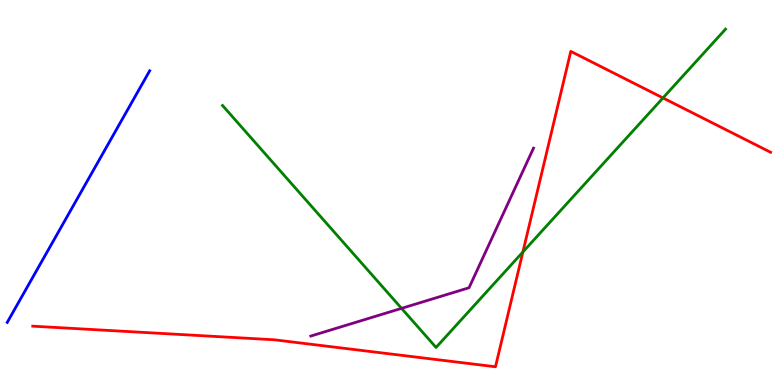[{'lines': ['blue', 'red'], 'intersections': []}, {'lines': ['green', 'red'], 'intersections': [{'x': 6.75, 'y': 3.46}, {'x': 8.55, 'y': 7.46}]}, {'lines': ['purple', 'red'], 'intersections': []}, {'lines': ['blue', 'green'], 'intersections': []}, {'lines': ['blue', 'purple'], 'intersections': []}, {'lines': ['green', 'purple'], 'intersections': [{'x': 5.18, 'y': 1.99}]}]